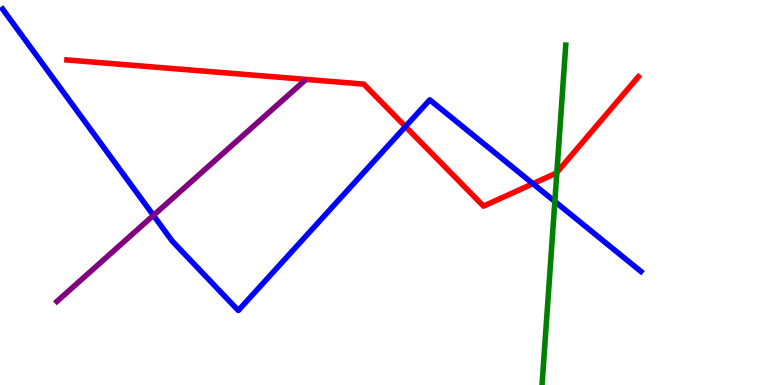[{'lines': ['blue', 'red'], 'intersections': [{'x': 5.23, 'y': 6.71}, {'x': 6.88, 'y': 5.23}]}, {'lines': ['green', 'red'], 'intersections': [{'x': 7.19, 'y': 5.52}]}, {'lines': ['purple', 'red'], 'intersections': []}, {'lines': ['blue', 'green'], 'intersections': [{'x': 7.16, 'y': 4.77}]}, {'lines': ['blue', 'purple'], 'intersections': [{'x': 1.98, 'y': 4.41}]}, {'lines': ['green', 'purple'], 'intersections': []}]